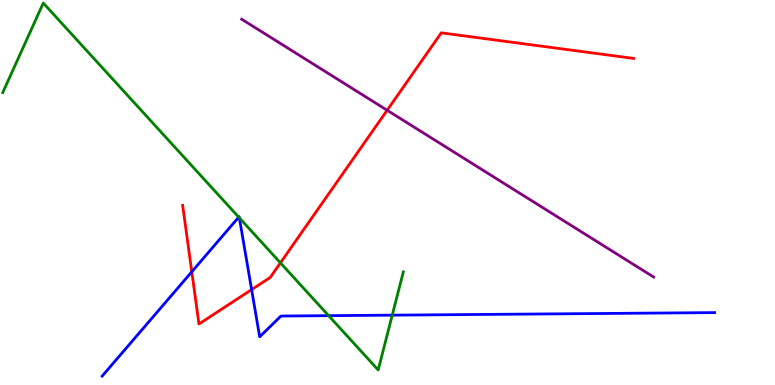[{'lines': ['blue', 'red'], 'intersections': [{'x': 2.47, 'y': 2.94}, {'x': 3.25, 'y': 2.48}]}, {'lines': ['green', 'red'], 'intersections': [{'x': 3.62, 'y': 3.17}]}, {'lines': ['purple', 'red'], 'intersections': [{'x': 5.0, 'y': 7.14}]}, {'lines': ['blue', 'green'], 'intersections': [{'x': 3.08, 'y': 4.36}, {'x': 3.09, 'y': 4.34}, {'x': 4.24, 'y': 1.8}, {'x': 5.06, 'y': 1.81}]}, {'lines': ['blue', 'purple'], 'intersections': []}, {'lines': ['green', 'purple'], 'intersections': []}]